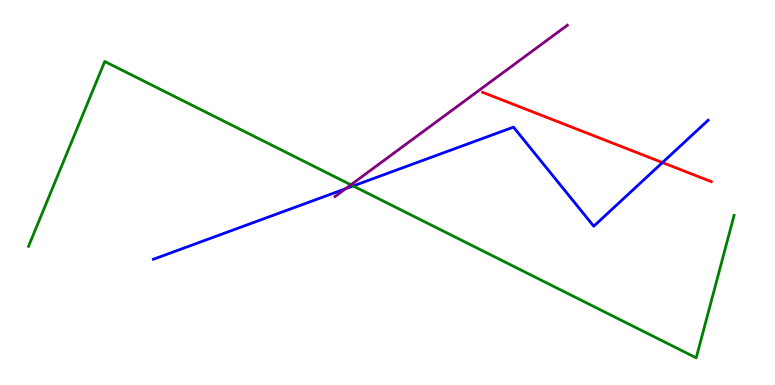[{'lines': ['blue', 'red'], 'intersections': [{'x': 8.55, 'y': 5.78}]}, {'lines': ['green', 'red'], 'intersections': []}, {'lines': ['purple', 'red'], 'intersections': []}, {'lines': ['blue', 'green'], 'intersections': [{'x': 4.56, 'y': 5.17}]}, {'lines': ['blue', 'purple'], 'intersections': [{'x': 4.46, 'y': 5.1}]}, {'lines': ['green', 'purple'], 'intersections': [{'x': 4.53, 'y': 5.2}]}]